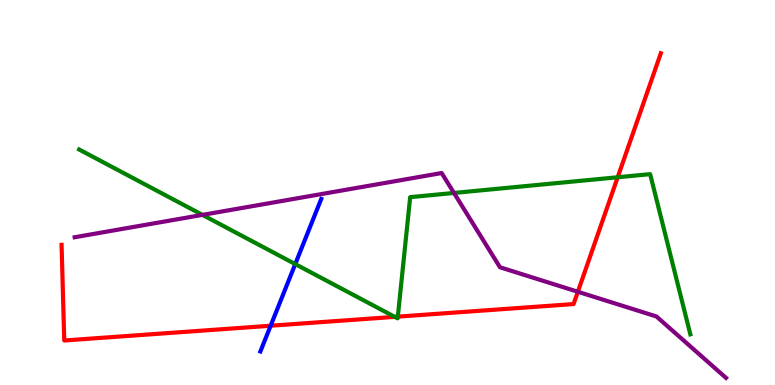[{'lines': ['blue', 'red'], 'intersections': [{'x': 3.49, 'y': 1.54}]}, {'lines': ['green', 'red'], 'intersections': [{'x': 5.09, 'y': 1.77}, {'x': 5.13, 'y': 1.78}, {'x': 7.97, 'y': 5.4}]}, {'lines': ['purple', 'red'], 'intersections': [{'x': 7.46, 'y': 2.42}]}, {'lines': ['blue', 'green'], 'intersections': [{'x': 3.81, 'y': 3.14}]}, {'lines': ['blue', 'purple'], 'intersections': []}, {'lines': ['green', 'purple'], 'intersections': [{'x': 2.61, 'y': 4.42}, {'x': 5.86, 'y': 4.99}]}]